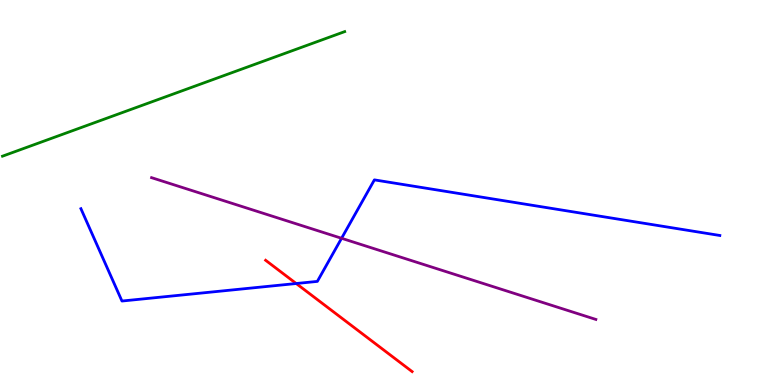[{'lines': ['blue', 'red'], 'intersections': [{'x': 3.82, 'y': 2.64}]}, {'lines': ['green', 'red'], 'intersections': []}, {'lines': ['purple', 'red'], 'intersections': []}, {'lines': ['blue', 'green'], 'intersections': []}, {'lines': ['blue', 'purple'], 'intersections': [{'x': 4.41, 'y': 3.81}]}, {'lines': ['green', 'purple'], 'intersections': []}]